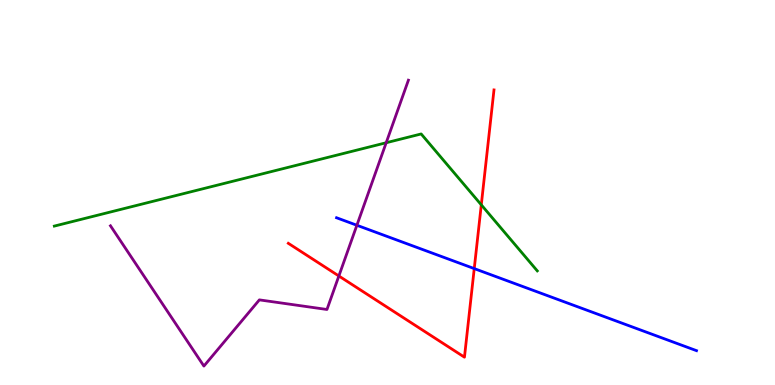[{'lines': ['blue', 'red'], 'intersections': [{'x': 6.12, 'y': 3.02}]}, {'lines': ['green', 'red'], 'intersections': [{'x': 6.21, 'y': 4.68}]}, {'lines': ['purple', 'red'], 'intersections': [{'x': 4.37, 'y': 2.83}]}, {'lines': ['blue', 'green'], 'intersections': []}, {'lines': ['blue', 'purple'], 'intersections': [{'x': 4.6, 'y': 4.15}]}, {'lines': ['green', 'purple'], 'intersections': [{'x': 4.98, 'y': 6.29}]}]